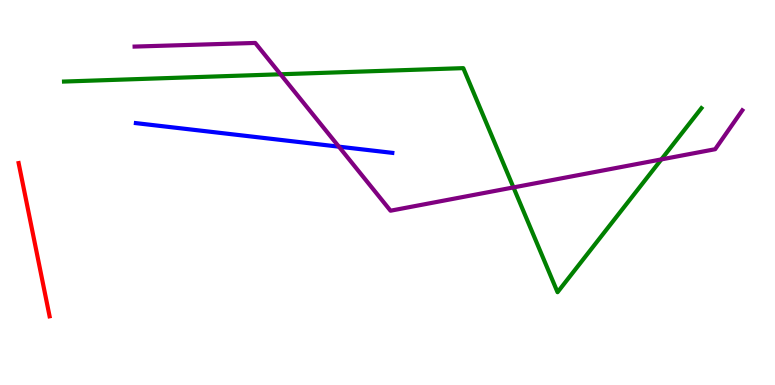[{'lines': ['blue', 'red'], 'intersections': []}, {'lines': ['green', 'red'], 'intersections': []}, {'lines': ['purple', 'red'], 'intersections': []}, {'lines': ['blue', 'green'], 'intersections': []}, {'lines': ['blue', 'purple'], 'intersections': [{'x': 4.37, 'y': 6.19}]}, {'lines': ['green', 'purple'], 'intersections': [{'x': 3.62, 'y': 8.07}, {'x': 6.63, 'y': 5.13}, {'x': 8.53, 'y': 5.86}]}]